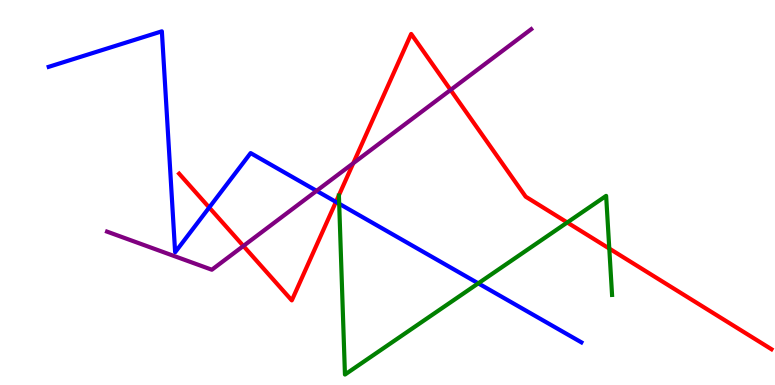[{'lines': ['blue', 'red'], 'intersections': [{'x': 2.7, 'y': 4.61}, {'x': 4.33, 'y': 4.76}]}, {'lines': ['green', 'red'], 'intersections': [{'x': 7.32, 'y': 4.22}, {'x': 7.86, 'y': 3.54}]}, {'lines': ['purple', 'red'], 'intersections': [{'x': 3.14, 'y': 3.61}, {'x': 4.56, 'y': 5.76}, {'x': 5.81, 'y': 7.66}]}, {'lines': ['blue', 'green'], 'intersections': [{'x': 4.38, 'y': 4.71}, {'x': 6.17, 'y': 2.64}]}, {'lines': ['blue', 'purple'], 'intersections': [{'x': 4.09, 'y': 5.04}]}, {'lines': ['green', 'purple'], 'intersections': []}]